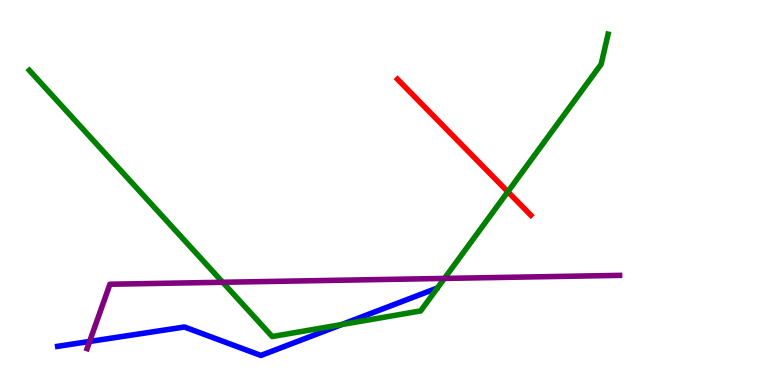[{'lines': ['blue', 'red'], 'intersections': []}, {'lines': ['green', 'red'], 'intersections': [{'x': 6.55, 'y': 5.02}]}, {'lines': ['purple', 'red'], 'intersections': []}, {'lines': ['blue', 'green'], 'intersections': [{'x': 4.41, 'y': 1.57}]}, {'lines': ['blue', 'purple'], 'intersections': [{'x': 1.16, 'y': 1.13}]}, {'lines': ['green', 'purple'], 'intersections': [{'x': 2.87, 'y': 2.67}, {'x': 5.73, 'y': 2.77}]}]